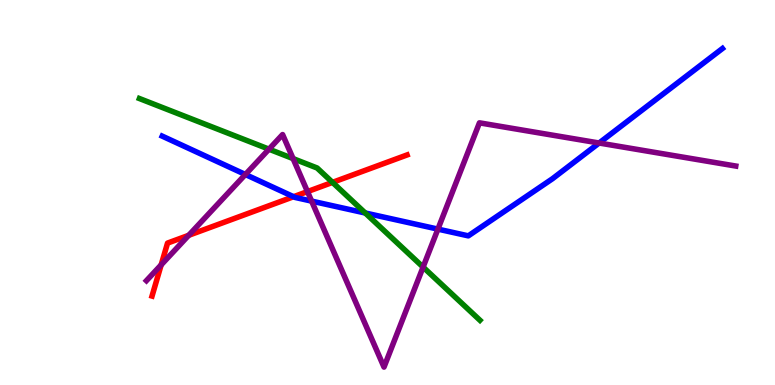[{'lines': ['blue', 'red'], 'intersections': [{'x': 3.79, 'y': 4.89}]}, {'lines': ['green', 'red'], 'intersections': [{'x': 4.29, 'y': 5.26}]}, {'lines': ['purple', 'red'], 'intersections': [{'x': 2.08, 'y': 3.12}, {'x': 2.44, 'y': 3.89}, {'x': 3.97, 'y': 5.02}]}, {'lines': ['blue', 'green'], 'intersections': [{'x': 4.71, 'y': 4.47}]}, {'lines': ['blue', 'purple'], 'intersections': [{'x': 3.17, 'y': 5.47}, {'x': 4.02, 'y': 4.78}, {'x': 5.65, 'y': 4.05}, {'x': 7.73, 'y': 6.29}]}, {'lines': ['green', 'purple'], 'intersections': [{'x': 3.47, 'y': 6.13}, {'x': 3.78, 'y': 5.88}, {'x': 5.46, 'y': 3.06}]}]